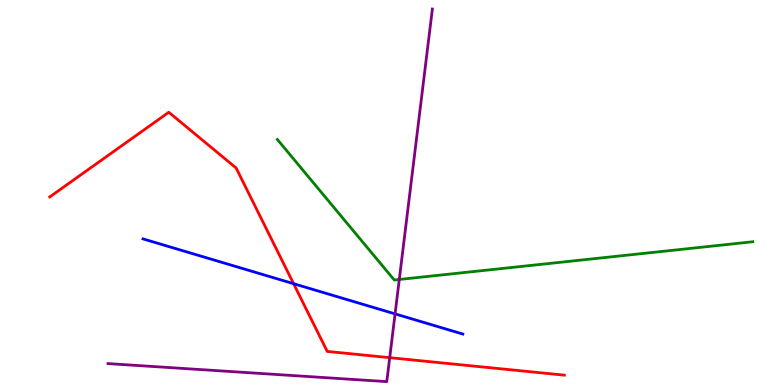[{'lines': ['blue', 'red'], 'intersections': [{'x': 3.79, 'y': 2.63}]}, {'lines': ['green', 'red'], 'intersections': []}, {'lines': ['purple', 'red'], 'intersections': [{'x': 5.03, 'y': 0.71}]}, {'lines': ['blue', 'green'], 'intersections': []}, {'lines': ['blue', 'purple'], 'intersections': [{'x': 5.1, 'y': 1.85}]}, {'lines': ['green', 'purple'], 'intersections': [{'x': 5.15, 'y': 2.74}]}]